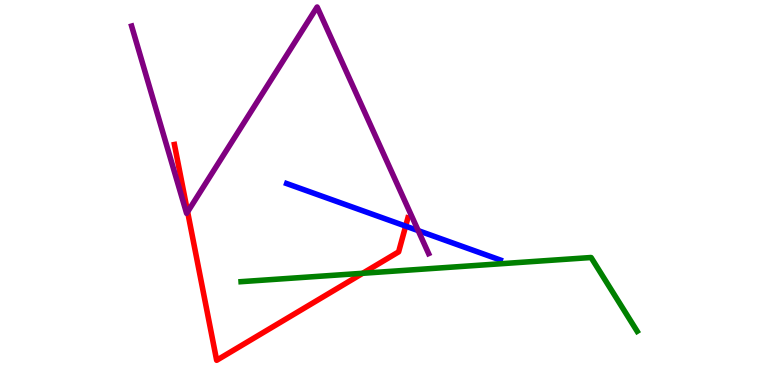[{'lines': ['blue', 'red'], 'intersections': [{'x': 5.23, 'y': 4.13}]}, {'lines': ['green', 'red'], 'intersections': [{'x': 4.68, 'y': 2.9}]}, {'lines': ['purple', 'red'], 'intersections': [{'x': 2.42, 'y': 4.5}]}, {'lines': ['blue', 'green'], 'intersections': []}, {'lines': ['blue', 'purple'], 'intersections': [{'x': 5.4, 'y': 4.01}]}, {'lines': ['green', 'purple'], 'intersections': []}]